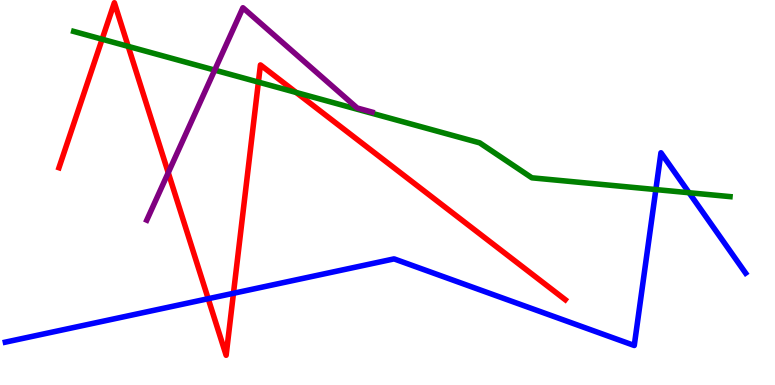[{'lines': ['blue', 'red'], 'intersections': [{'x': 2.69, 'y': 2.24}, {'x': 3.01, 'y': 2.38}]}, {'lines': ['green', 'red'], 'intersections': [{'x': 1.32, 'y': 8.98}, {'x': 1.65, 'y': 8.8}, {'x': 3.33, 'y': 7.87}, {'x': 3.82, 'y': 7.6}]}, {'lines': ['purple', 'red'], 'intersections': [{'x': 2.17, 'y': 5.51}]}, {'lines': ['blue', 'green'], 'intersections': [{'x': 8.46, 'y': 5.08}, {'x': 8.89, 'y': 4.99}]}, {'lines': ['blue', 'purple'], 'intersections': []}, {'lines': ['green', 'purple'], 'intersections': [{'x': 2.77, 'y': 8.18}]}]